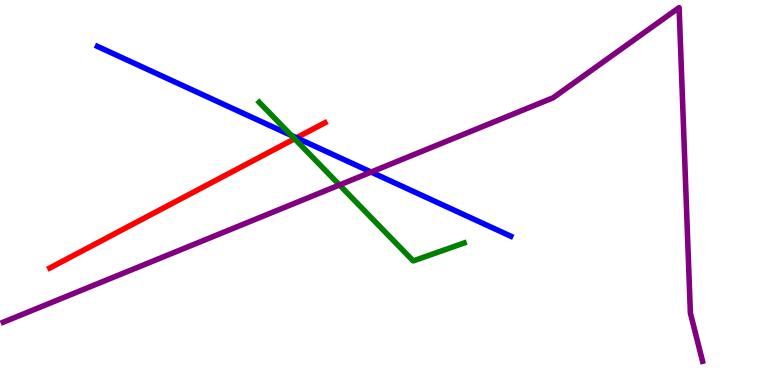[{'lines': ['blue', 'red'], 'intersections': [{'x': 3.83, 'y': 6.42}]}, {'lines': ['green', 'red'], 'intersections': [{'x': 3.8, 'y': 6.4}]}, {'lines': ['purple', 'red'], 'intersections': []}, {'lines': ['blue', 'green'], 'intersections': [{'x': 3.76, 'y': 6.48}]}, {'lines': ['blue', 'purple'], 'intersections': [{'x': 4.79, 'y': 5.53}]}, {'lines': ['green', 'purple'], 'intersections': [{'x': 4.38, 'y': 5.2}]}]